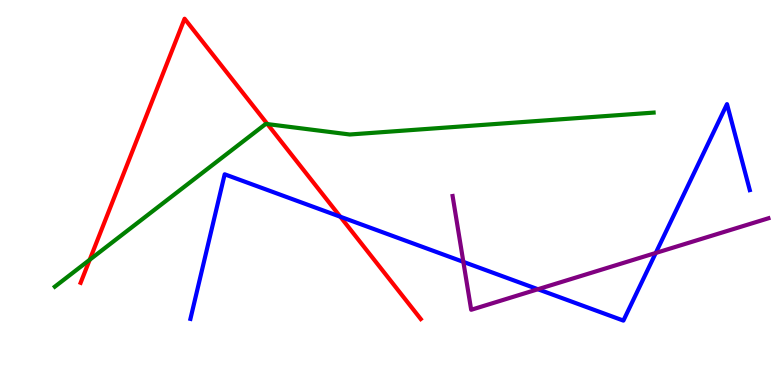[{'lines': ['blue', 'red'], 'intersections': [{'x': 4.39, 'y': 4.37}]}, {'lines': ['green', 'red'], 'intersections': [{'x': 1.16, 'y': 3.25}, {'x': 3.45, 'y': 6.78}]}, {'lines': ['purple', 'red'], 'intersections': []}, {'lines': ['blue', 'green'], 'intersections': []}, {'lines': ['blue', 'purple'], 'intersections': [{'x': 5.98, 'y': 3.2}, {'x': 6.94, 'y': 2.49}, {'x': 8.46, 'y': 3.43}]}, {'lines': ['green', 'purple'], 'intersections': []}]